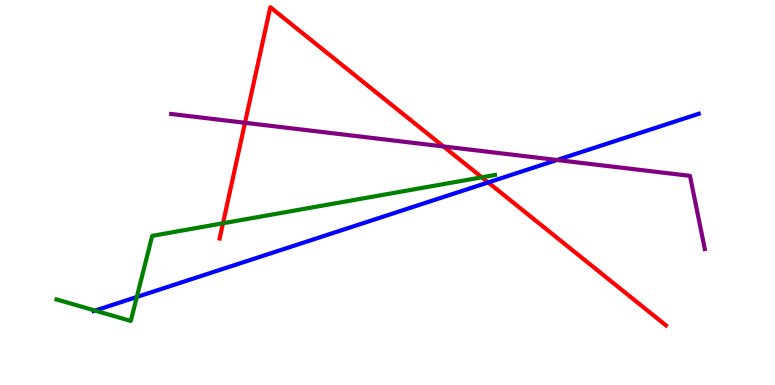[{'lines': ['blue', 'red'], 'intersections': [{'x': 6.3, 'y': 5.26}]}, {'lines': ['green', 'red'], 'intersections': [{'x': 2.88, 'y': 4.2}, {'x': 6.22, 'y': 5.39}]}, {'lines': ['purple', 'red'], 'intersections': [{'x': 3.16, 'y': 6.81}, {'x': 5.72, 'y': 6.2}]}, {'lines': ['blue', 'green'], 'intersections': [{'x': 1.23, 'y': 1.93}, {'x': 1.77, 'y': 2.29}]}, {'lines': ['blue', 'purple'], 'intersections': [{'x': 7.19, 'y': 5.84}]}, {'lines': ['green', 'purple'], 'intersections': []}]